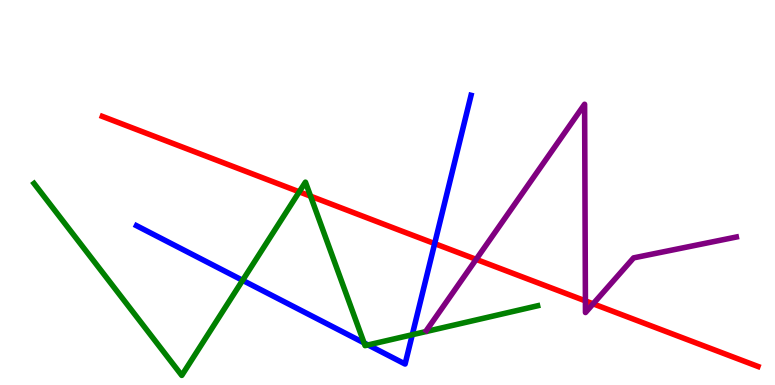[{'lines': ['blue', 'red'], 'intersections': [{'x': 5.61, 'y': 3.67}]}, {'lines': ['green', 'red'], 'intersections': [{'x': 3.86, 'y': 5.02}, {'x': 4.01, 'y': 4.9}]}, {'lines': ['purple', 'red'], 'intersections': [{'x': 6.14, 'y': 3.26}, {'x': 7.55, 'y': 2.18}, {'x': 7.65, 'y': 2.11}]}, {'lines': ['blue', 'green'], 'intersections': [{'x': 3.13, 'y': 2.72}, {'x': 4.7, 'y': 1.09}, {'x': 4.75, 'y': 1.04}, {'x': 5.32, 'y': 1.31}]}, {'lines': ['blue', 'purple'], 'intersections': []}, {'lines': ['green', 'purple'], 'intersections': []}]